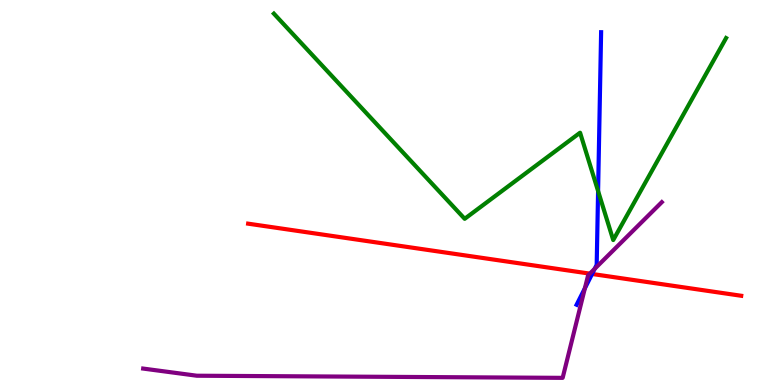[{'lines': ['blue', 'red'], 'intersections': [{'x': 7.64, 'y': 2.88}]}, {'lines': ['green', 'red'], 'intersections': []}, {'lines': ['purple', 'red'], 'intersections': [{'x': 7.61, 'y': 2.89}]}, {'lines': ['blue', 'green'], 'intersections': [{'x': 7.72, 'y': 5.04}]}, {'lines': ['blue', 'purple'], 'intersections': [{'x': 7.55, 'y': 2.51}, {'x': 7.67, 'y': 3.02}]}, {'lines': ['green', 'purple'], 'intersections': []}]